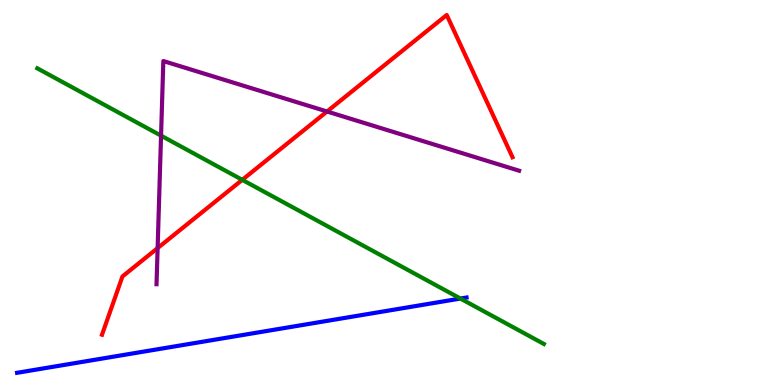[{'lines': ['blue', 'red'], 'intersections': []}, {'lines': ['green', 'red'], 'intersections': [{'x': 3.13, 'y': 5.33}]}, {'lines': ['purple', 'red'], 'intersections': [{'x': 2.03, 'y': 3.56}, {'x': 4.22, 'y': 7.1}]}, {'lines': ['blue', 'green'], 'intersections': [{'x': 5.94, 'y': 2.25}]}, {'lines': ['blue', 'purple'], 'intersections': []}, {'lines': ['green', 'purple'], 'intersections': [{'x': 2.08, 'y': 6.48}]}]